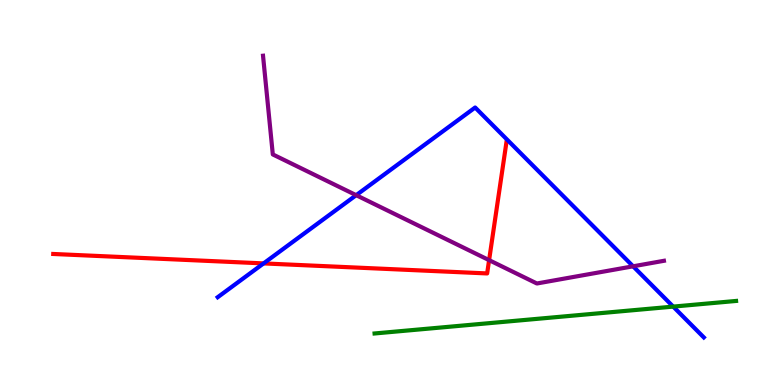[{'lines': ['blue', 'red'], 'intersections': [{'x': 3.4, 'y': 3.16}]}, {'lines': ['green', 'red'], 'intersections': []}, {'lines': ['purple', 'red'], 'intersections': [{'x': 6.31, 'y': 3.24}]}, {'lines': ['blue', 'green'], 'intersections': [{'x': 8.69, 'y': 2.04}]}, {'lines': ['blue', 'purple'], 'intersections': [{'x': 4.6, 'y': 4.93}, {'x': 8.17, 'y': 3.08}]}, {'lines': ['green', 'purple'], 'intersections': []}]